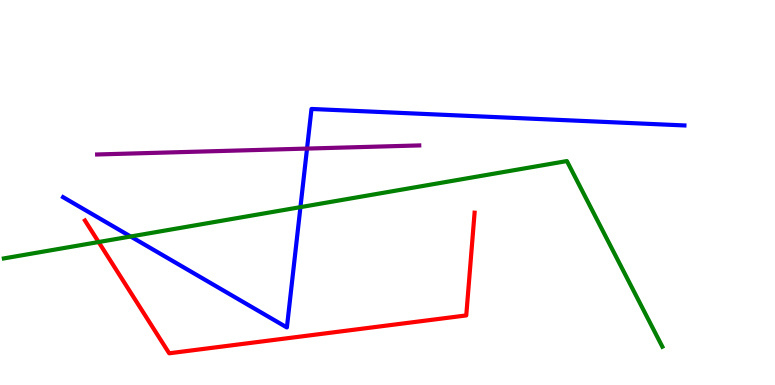[{'lines': ['blue', 'red'], 'intersections': []}, {'lines': ['green', 'red'], 'intersections': [{'x': 1.27, 'y': 3.71}]}, {'lines': ['purple', 'red'], 'intersections': []}, {'lines': ['blue', 'green'], 'intersections': [{'x': 1.69, 'y': 3.86}, {'x': 3.88, 'y': 4.62}]}, {'lines': ['blue', 'purple'], 'intersections': [{'x': 3.96, 'y': 6.14}]}, {'lines': ['green', 'purple'], 'intersections': []}]